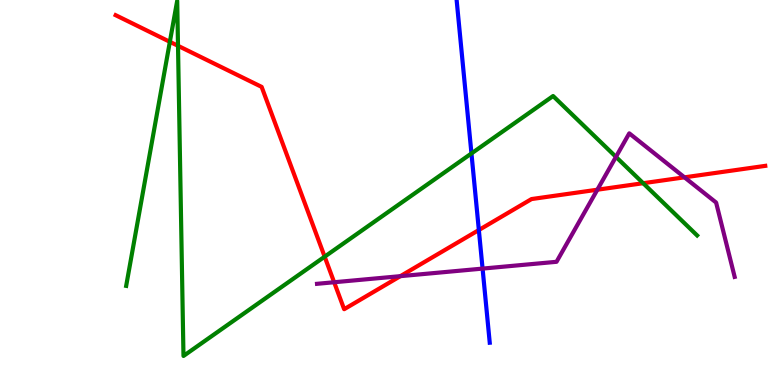[{'lines': ['blue', 'red'], 'intersections': [{'x': 6.18, 'y': 4.03}]}, {'lines': ['green', 'red'], 'intersections': [{'x': 2.19, 'y': 8.91}, {'x': 2.3, 'y': 8.81}, {'x': 4.19, 'y': 3.33}, {'x': 8.3, 'y': 5.24}]}, {'lines': ['purple', 'red'], 'intersections': [{'x': 4.31, 'y': 2.67}, {'x': 5.17, 'y': 2.83}, {'x': 7.71, 'y': 5.07}, {'x': 8.83, 'y': 5.39}]}, {'lines': ['blue', 'green'], 'intersections': [{'x': 6.08, 'y': 6.01}]}, {'lines': ['blue', 'purple'], 'intersections': [{'x': 6.23, 'y': 3.02}]}, {'lines': ['green', 'purple'], 'intersections': [{'x': 7.95, 'y': 5.93}]}]